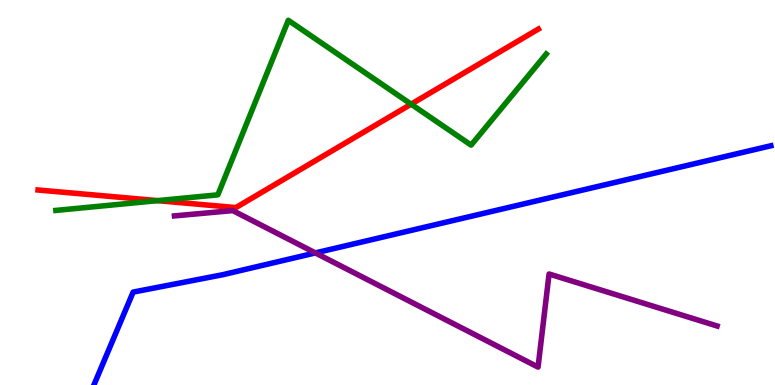[{'lines': ['blue', 'red'], 'intersections': []}, {'lines': ['green', 'red'], 'intersections': [{'x': 2.03, 'y': 4.79}, {'x': 5.3, 'y': 7.29}]}, {'lines': ['purple', 'red'], 'intersections': []}, {'lines': ['blue', 'green'], 'intersections': []}, {'lines': ['blue', 'purple'], 'intersections': [{'x': 4.07, 'y': 3.43}]}, {'lines': ['green', 'purple'], 'intersections': []}]